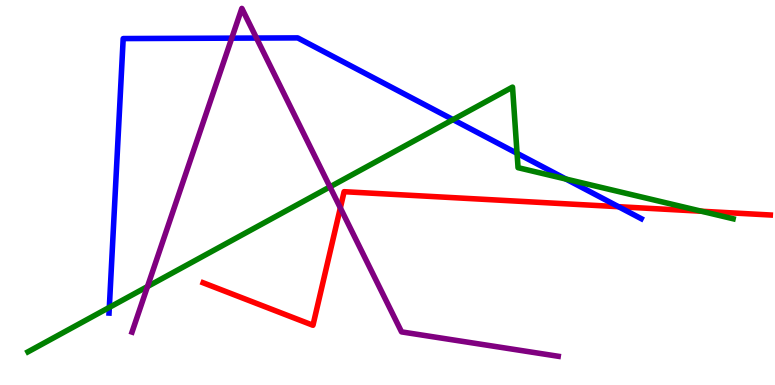[{'lines': ['blue', 'red'], 'intersections': [{'x': 7.98, 'y': 4.63}]}, {'lines': ['green', 'red'], 'intersections': [{'x': 9.05, 'y': 4.51}]}, {'lines': ['purple', 'red'], 'intersections': [{'x': 4.39, 'y': 4.6}]}, {'lines': ['blue', 'green'], 'intersections': [{'x': 1.41, 'y': 2.02}, {'x': 5.85, 'y': 6.89}, {'x': 6.67, 'y': 6.02}, {'x': 7.3, 'y': 5.35}]}, {'lines': ['blue', 'purple'], 'intersections': [{'x': 2.99, 'y': 9.01}, {'x': 3.31, 'y': 9.01}]}, {'lines': ['green', 'purple'], 'intersections': [{'x': 1.9, 'y': 2.56}, {'x': 4.26, 'y': 5.15}]}]